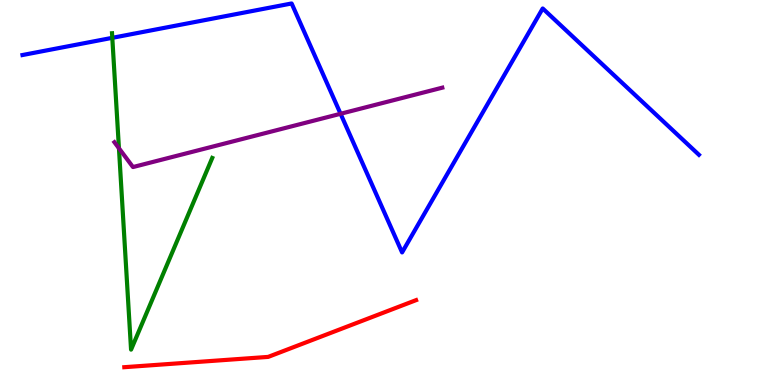[{'lines': ['blue', 'red'], 'intersections': []}, {'lines': ['green', 'red'], 'intersections': []}, {'lines': ['purple', 'red'], 'intersections': []}, {'lines': ['blue', 'green'], 'intersections': [{'x': 1.45, 'y': 9.02}]}, {'lines': ['blue', 'purple'], 'intersections': [{'x': 4.39, 'y': 7.04}]}, {'lines': ['green', 'purple'], 'intersections': [{'x': 1.53, 'y': 6.15}]}]